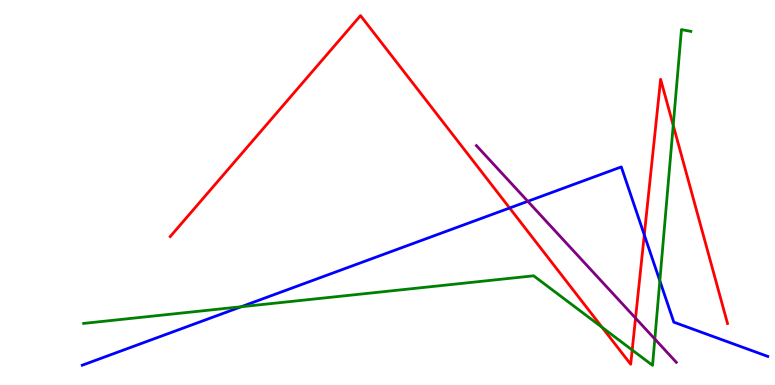[{'lines': ['blue', 'red'], 'intersections': [{'x': 6.58, 'y': 4.6}, {'x': 8.31, 'y': 3.9}]}, {'lines': ['green', 'red'], 'intersections': [{'x': 7.77, 'y': 1.5}, {'x': 8.16, 'y': 0.909}, {'x': 8.69, 'y': 6.75}]}, {'lines': ['purple', 'red'], 'intersections': [{'x': 8.2, 'y': 1.74}]}, {'lines': ['blue', 'green'], 'intersections': [{'x': 3.11, 'y': 2.03}, {'x': 8.51, 'y': 2.71}]}, {'lines': ['blue', 'purple'], 'intersections': [{'x': 6.81, 'y': 4.77}]}, {'lines': ['green', 'purple'], 'intersections': [{'x': 8.45, 'y': 1.19}]}]